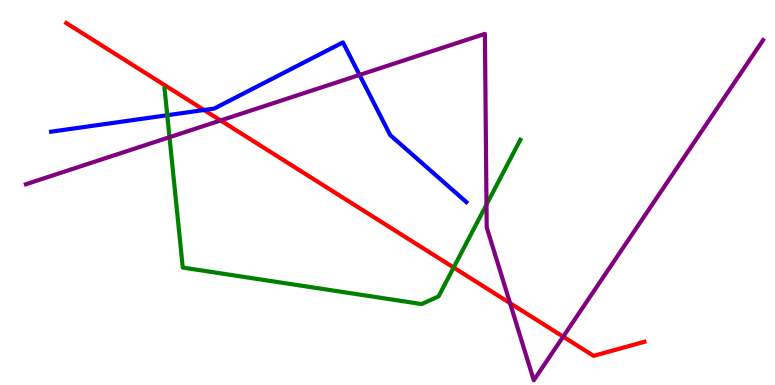[{'lines': ['blue', 'red'], 'intersections': [{'x': 2.63, 'y': 7.14}]}, {'lines': ['green', 'red'], 'intersections': [{'x': 5.85, 'y': 3.05}]}, {'lines': ['purple', 'red'], 'intersections': [{'x': 2.85, 'y': 6.87}, {'x': 6.58, 'y': 2.13}, {'x': 7.27, 'y': 1.26}]}, {'lines': ['blue', 'green'], 'intersections': [{'x': 2.16, 'y': 7.01}]}, {'lines': ['blue', 'purple'], 'intersections': [{'x': 4.64, 'y': 8.05}]}, {'lines': ['green', 'purple'], 'intersections': [{'x': 2.19, 'y': 6.44}, {'x': 6.28, 'y': 4.69}]}]